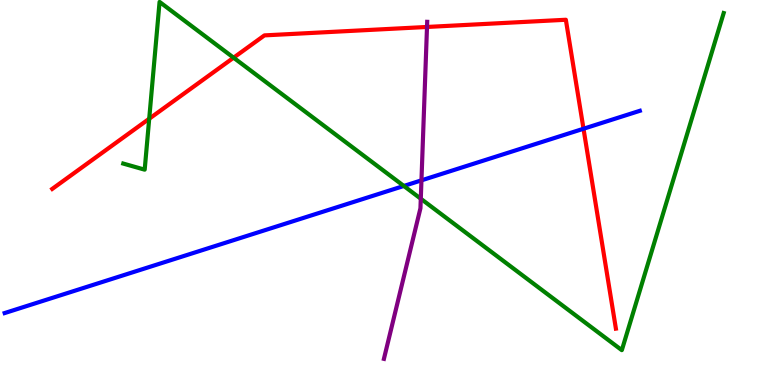[{'lines': ['blue', 'red'], 'intersections': [{'x': 7.53, 'y': 6.66}]}, {'lines': ['green', 'red'], 'intersections': [{'x': 1.93, 'y': 6.92}, {'x': 3.01, 'y': 8.5}]}, {'lines': ['purple', 'red'], 'intersections': [{'x': 5.51, 'y': 9.3}]}, {'lines': ['blue', 'green'], 'intersections': [{'x': 5.21, 'y': 5.17}]}, {'lines': ['blue', 'purple'], 'intersections': [{'x': 5.44, 'y': 5.32}]}, {'lines': ['green', 'purple'], 'intersections': [{'x': 5.43, 'y': 4.84}]}]